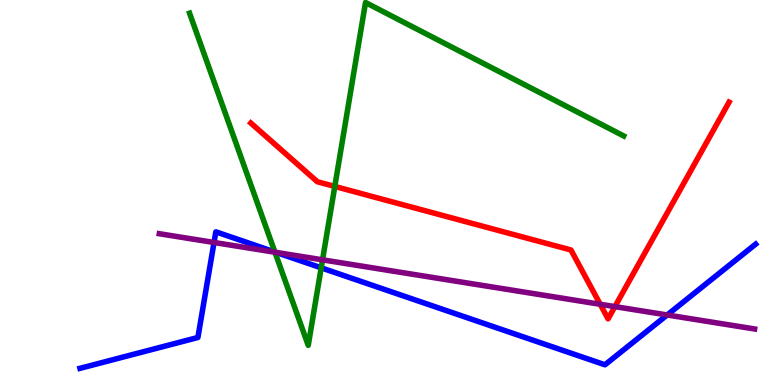[{'lines': ['blue', 'red'], 'intersections': []}, {'lines': ['green', 'red'], 'intersections': [{'x': 4.32, 'y': 5.16}]}, {'lines': ['purple', 'red'], 'intersections': [{'x': 7.74, 'y': 2.1}, {'x': 7.93, 'y': 2.04}]}, {'lines': ['blue', 'green'], 'intersections': [{'x': 3.55, 'y': 3.45}, {'x': 4.14, 'y': 3.04}]}, {'lines': ['blue', 'purple'], 'intersections': [{'x': 2.76, 'y': 3.7}, {'x': 3.56, 'y': 3.44}, {'x': 8.61, 'y': 1.82}]}, {'lines': ['green', 'purple'], 'intersections': [{'x': 3.55, 'y': 3.45}, {'x': 4.16, 'y': 3.25}]}]